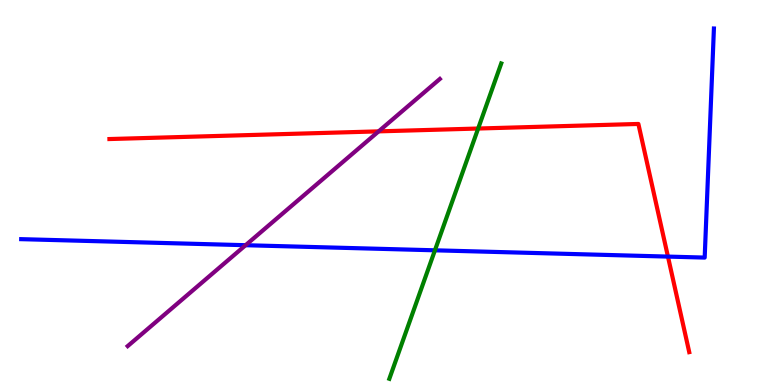[{'lines': ['blue', 'red'], 'intersections': [{'x': 8.62, 'y': 3.34}]}, {'lines': ['green', 'red'], 'intersections': [{'x': 6.17, 'y': 6.66}]}, {'lines': ['purple', 'red'], 'intersections': [{'x': 4.89, 'y': 6.59}]}, {'lines': ['blue', 'green'], 'intersections': [{'x': 5.61, 'y': 3.5}]}, {'lines': ['blue', 'purple'], 'intersections': [{'x': 3.17, 'y': 3.63}]}, {'lines': ['green', 'purple'], 'intersections': []}]